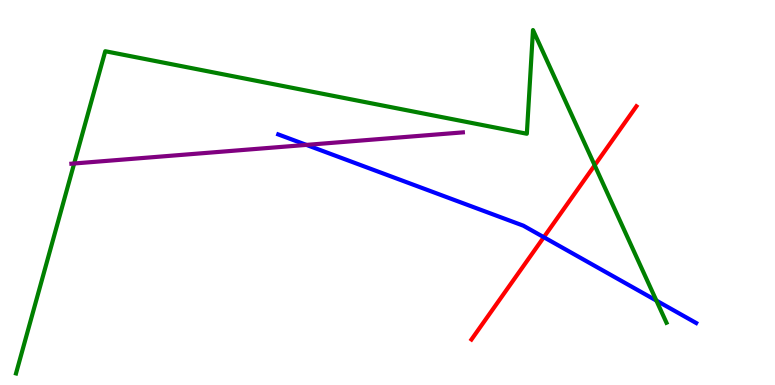[{'lines': ['blue', 'red'], 'intersections': [{'x': 7.02, 'y': 3.84}]}, {'lines': ['green', 'red'], 'intersections': [{'x': 7.67, 'y': 5.71}]}, {'lines': ['purple', 'red'], 'intersections': []}, {'lines': ['blue', 'green'], 'intersections': [{'x': 8.47, 'y': 2.19}]}, {'lines': ['blue', 'purple'], 'intersections': [{'x': 3.95, 'y': 6.24}]}, {'lines': ['green', 'purple'], 'intersections': [{'x': 0.957, 'y': 5.75}]}]